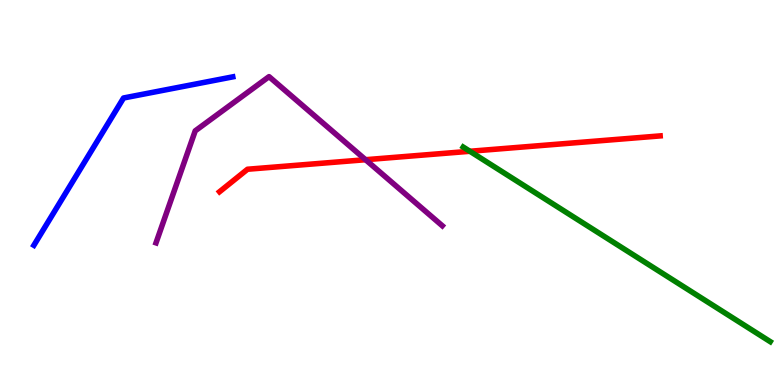[{'lines': ['blue', 'red'], 'intersections': []}, {'lines': ['green', 'red'], 'intersections': [{'x': 6.06, 'y': 6.07}]}, {'lines': ['purple', 'red'], 'intersections': [{'x': 4.72, 'y': 5.85}]}, {'lines': ['blue', 'green'], 'intersections': []}, {'lines': ['blue', 'purple'], 'intersections': []}, {'lines': ['green', 'purple'], 'intersections': []}]